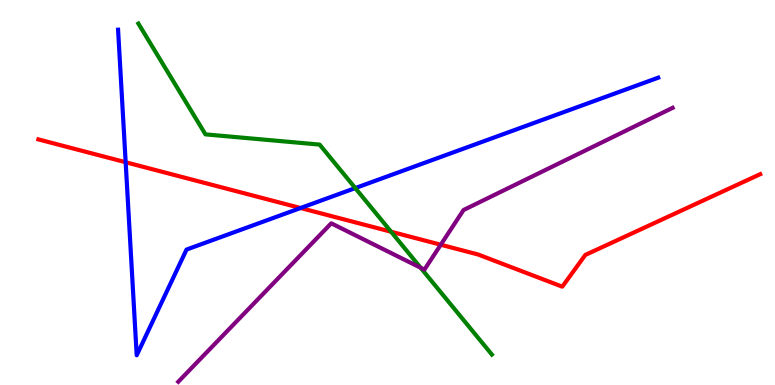[{'lines': ['blue', 'red'], 'intersections': [{'x': 1.62, 'y': 5.79}, {'x': 3.88, 'y': 4.6}]}, {'lines': ['green', 'red'], 'intersections': [{'x': 5.05, 'y': 3.98}]}, {'lines': ['purple', 'red'], 'intersections': [{'x': 5.69, 'y': 3.64}]}, {'lines': ['blue', 'green'], 'intersections': [{'x': 4.58, 'y': 5.11}]}, {'lines': ['blue', 'purple'], 'intersections': []}, {'lines': ['green', 'purple'], 'intersections': [{'x': 5.43, 'y': 3.05}]}]